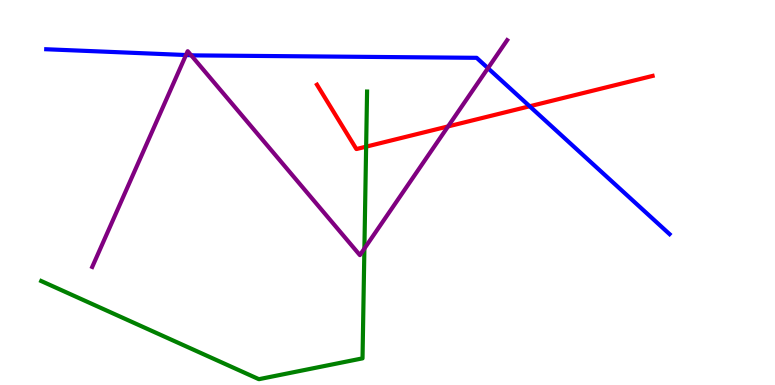[{'lines': ['blue', 'red'], 'intersections': [{'x': 6.83, 'y': 7.24}]}, {'lines': ['green', 'red'], 'intersections': [{'x': 4.72, 'y': 6.19}]}, {'lines': ['purple', 'red'], 'intersections': [{'x': 5.78, 'y': 6.72}]}, {'lines': ['blue', 'green'], 'intersections': []}, {'lines': ['blue', 'purple'], 'intersections': [{'x': 2.4, 'y': 8.57}, {'x': 2.47, 'y': 8.57}, {'x': 6.3, 'y': 8.23}]}, {'lines': ['green', 'purple'], 'intersections': [{'x': 4.7, 'y': 3.54}]}]